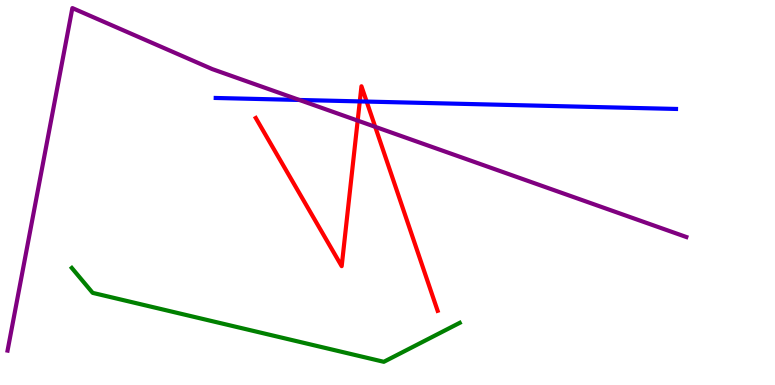[{'lines': ['blue', 'red'], 'intersections': [{'x': 4.64, 'y': 7.37}, {'x': 4.73, 'y': 7.36}]}, {'lines': ['green', 'red'], 'intersections': []}, {'lines': ['purple', 'red'], 'intersections': [{'x': 4.62, 'y': 6.87}, {'x': 4.84, 'y': 6.71}]}, {'lines': ['blue', 'green'], 'intersections': []}, {'lines': ['blue', 'purple'], 'intersections': [{'x': 3.86, 'y': 7.4}]}, {'lines': ['green', 'purple'], 'intersections': []}]